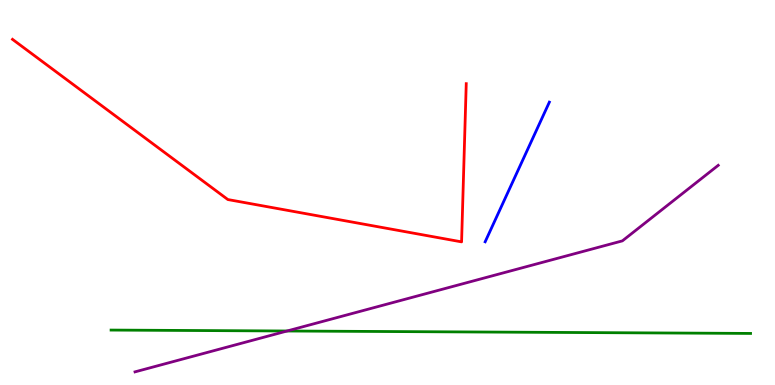[{'lines': ['blue', 'red'], 'intersections': []}, {'lines': ['green', 'red'], 'intersections': []}, {'lines': ['purple', 'red'], 'intersections': []}, {'lines': ['blue', 'green'], 'intersections': []}, {'lines': ['blue', 'purple'], 'intersections': []}, {'lines': ['green', 'purple'], 'intersections': [{'x': 3.7, 'y': 1.4}]}]